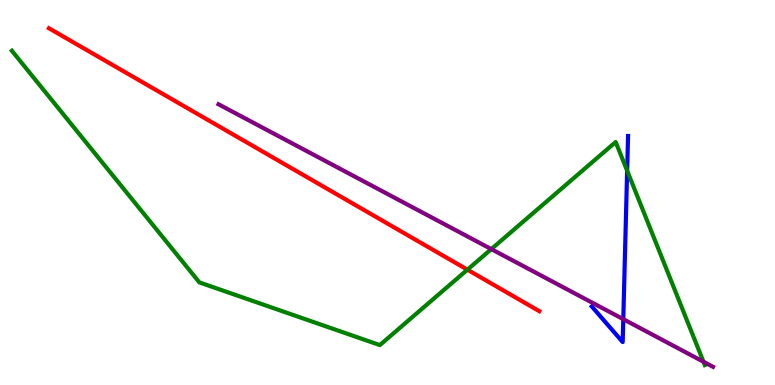[{'lines': ['blue', 'red'], 'intersections': []}, {'lines': ['green', 'red'], 'intersections': [{'x': 6.03, 'y': 3.0}]}, {'lines': ['purple', 'red'], 'intersections': []}, {'lines': ['blue', 'green'], 'intersections': [{'x': 8.09, 'y': 5.57}]}, {'lines': ['blue', 'purple'], 'intersections': [{'x': 8.04, 'y': 1.71}]}, {'lines': ['green', 'purple'], 'intersections': [{'x': 6.34, 'y': 3.53}, {'x': 9.08, 'y': 0.604}]}]